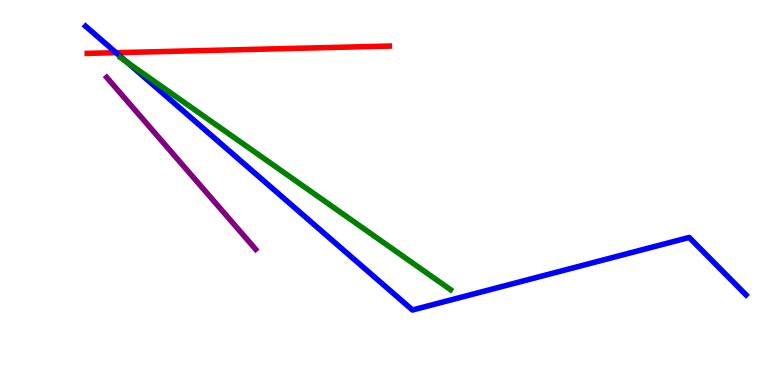[{'lines': ['blue', 'red'], 'intersections': [{'x': 1.5, 'y': 8.63}]}, {'lines': ['green', 'red'], 'intersections': []}, {'lines': ['purple', 'red'], 'intersections': []}, {'lines': ['blue', 'green'], 'intersections': [{'x': 1.64, 'y': 8.38}]}, {'lines': ['blue', 'purple'], 'intersections': []}, {'lines': ['green', 'purple'], 'intersections': []}]